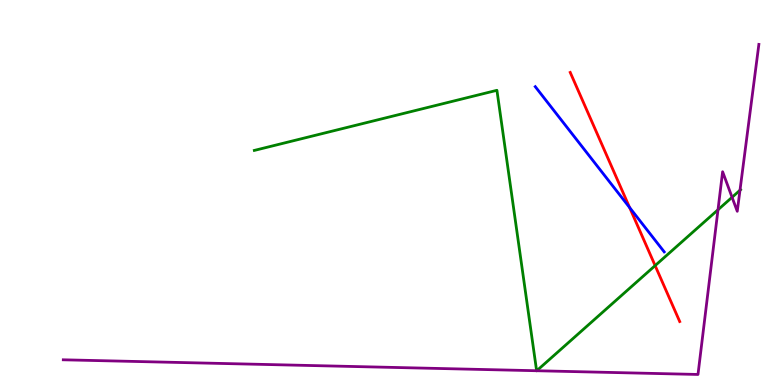[{'lines': ['blue', 'red'], 'intersections': [{'x': 8.12, 'y': 4.61}]}, {'lines': ['green', 'red'], 'intersections': [{'x': 8.45, 'y': 3.1}]}, {'lines': ['purple', 'red'], 'intersections': []}, {'lines': ['blue', 'green'], 'intersections': []}, {'lines': ['blue', 'purple'], 'intersections': []}, {'lines': ['green', 'purple'], 'intersections': [{'x': 6.92, 'y': 0.371}, {'x': 6.93, 'y': 0.37}, {'x': 9.26, 'y': 4.55}, {'x': 9.45, 'y': 4.88}, {'x': 9.55, 'y': 5.06}]}]